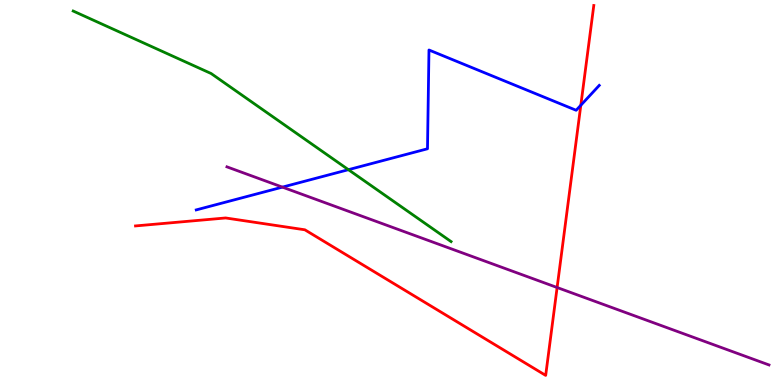[{'lines': ['blue', 'red'], 'intersections': [{'x': 7.49, 'y': 7.27}]}, {'lines': ['green', 'red'], 'intersections': []}, {'lines': ['purple', 'red'], 'intersections': [{'x': 7.19, 'y': 2.53}]}, {'lines': ['blue', 'green'], 'intersections': [{'x': 4.5, 'y': 5.59}]}, {'lines': ['blue', 'purple'], 'intersections': [{'x': 3.64, 'y': 5.14}]}, {'lines': ['green', 'purple'], 'intersections': []}]